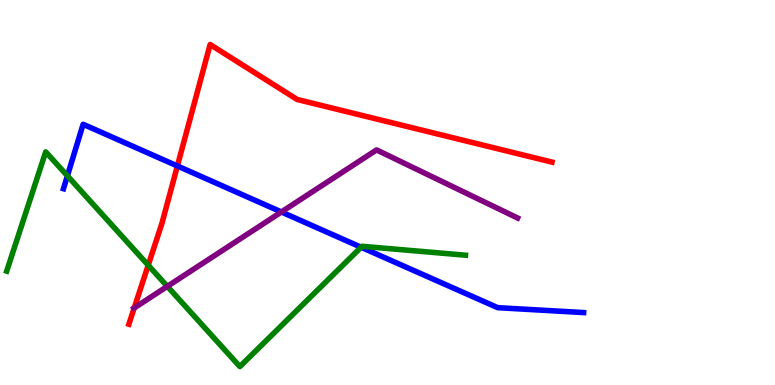[{'lines': ['blue', 'red'], 'intersections': [{'x': 2.29, 'y': 5.69}]}, {'lines': ['green', 'red'], 'intersections': [{'x': 1.91, 'y': 3.11}]}, {'lines': ['purple', 'red'], 'intersections': [{'x': 1.73, 'y': 2.0}]}, {'lines': ['blue', 'green'], 'intersections': [{'x': 0.87, 'y': 5.43}, {'x': 4.66, 'y': 3.58}]}, {'lines': ['blue', 'purple'], 'intersections': [{'x': 3.63, 'y': 4.49}]}, {'lines': ['green', 'purple'], 'intersections': [{'x': 2.16, 'y': 2.56}]}]